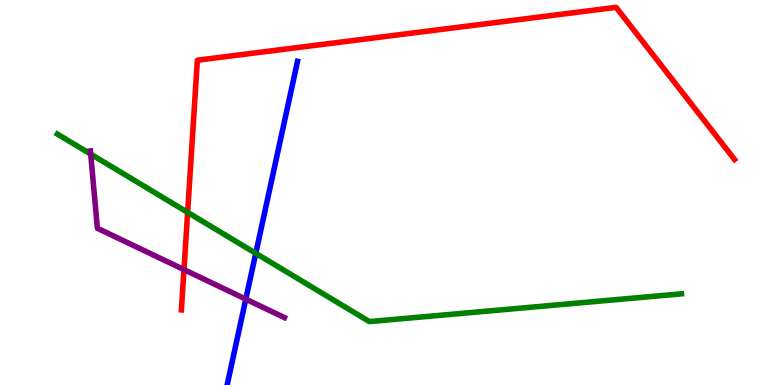[{'lines': ['blue', 'red'], 'intersections': []}, {'lines': ['green', 'red'], 'intersections': [{'x': 2.42, 'y': 4.48}]}, {'lines': ['purple', 'red'], 'intersections': [{'x': 2.37, 'y': 3.0}]}, {'lines': ['blue', 'green'], 'intersections': [{'x': 3.3, 'y': 3.42}]}, {'lines': ['blue', 'purple'], 'intersections': [{'x': 3.17, 'y': 2.23}]}, {'lines': ['green', 'purple'], 'intersections': [{'x': 1.17, 'y': 6.0}]}]